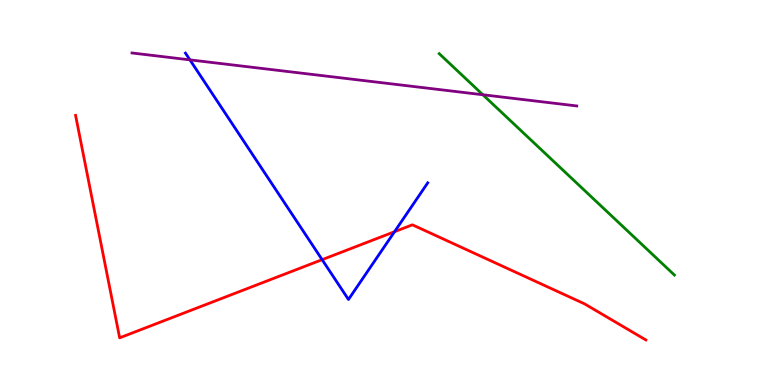[{'lines': ['blue', 'red'], 'intersections': [{'x': 4.16, 'y': 3.26}, {'x': 5.09, 'y': 3.98}]}, {'lines': ['green', 'red'], 'intersections': []}, {'lines': ['purple', 'red'], 'intersections': []}, {'lines': ['blue', 'green'], 'intersections': []}, {'lines': ['blue', 'purple'], 'intersections': [{'x': 2.45, 'y': 8.44}]}, {'lines': ['green', 'purple'], 'intersections': [{'x': 6.23, 'y': 7.54}]}]